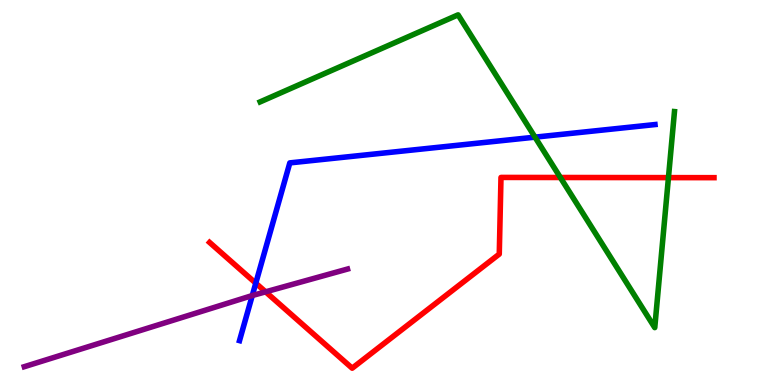[{'lines': ['blue', 'red'], 'intersections': [{'x': 3.3, 'y': 2.64}]}, {'lines': ['green', 'red'], 'intersections': [{'x': 7.23, 'y': 5.39}, {'x': 8.63, 'y': 5.39}]}, {'lines': ['purple', 'red'], 'intersections': [{'x': 3.43, 'y': 2.42}]}, {'lines': ['blue', 'green'], 'intersections': [{'x': 6.9, 'y': 6.44}]}, {'lines': ['blue', 'purple'], 'intersections': [{'x': 3.26, 'y': 2.32}]}, {'lines': ['green', 'purple'], 'intersections': []}]